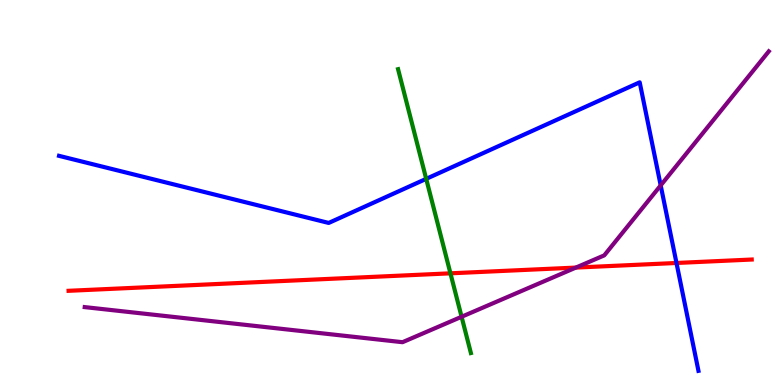[{'lines': ['blue', 'red'], 'intersections': [{'x': 8.73, 'y': 3.17}]}, {'lines': ['green', 'red'], 'intersections': [{'x': 5.81, 'y': 2.9}]}, {'lines': ['purple', 'red'], 'intersections': [{'x': 7.43, 'y': 3.05}]}, {'lines': ['blue', 'green'], 'intersections': [{'x': 5.5, 'y': 5.35}]}, {'lines': ['blue', 'purple'], 'intersections': [{'x': 8.53, 'y': 5.18}]}, {'lines': ['green', 'purple'], 'intersections': [{'x': 5.96, 'y': 1.77}]}]